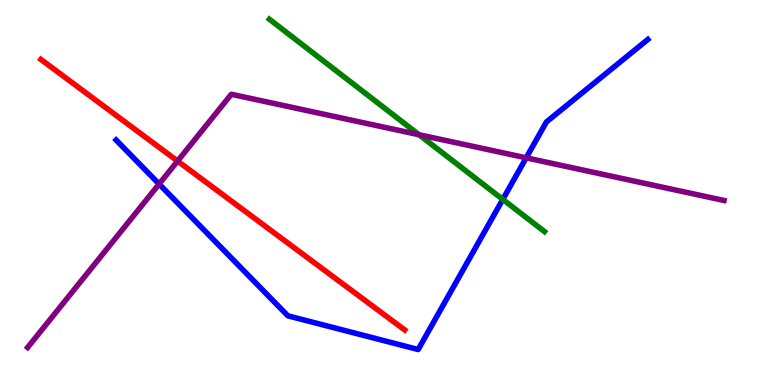[{'lines': ['blue', 'red'], 'intersections': []}, {'lines': ['green', 'red'], 'intersections': []}, {'lines': ['purple', 'red'], 'intersections': [{'x': 2.29, 'y': 5.82}]}, {'lines': ['blue', 'green'], 'intersections': [{'x': 6.49, 'y': 4.82}]}, {'lines': ['blue', 'purple'], 'intersections': [{'x': 2.05, 'y': 5.22}, {'x': 6.79, 'y': 5.9}]}, {'lines': ['green', 'purple'], 'intersections': [{'x': 5.41, 'y': 6.5}]}]